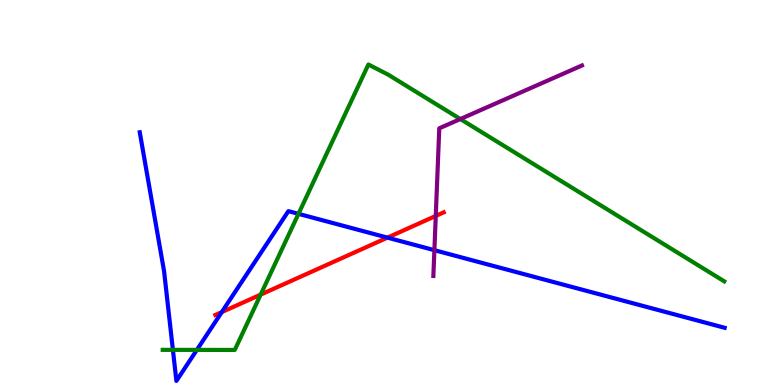[{'lines': ['blue', 'red'], 'intersections': [{'x': 2.86, 'y': 1.89}, {'x': 5.0, 'y': 3.83}]}, {'lines': ['green', 'red'], 'intersections': [{'x': 3.36, 'y': 2.35}]}, {'lines': ['purple', 'red'], 'intersections': [{'x': 5.62, 'y': 4.39}]}, {'lines': ['blue', 'green'], 'intersections': [{'x': 2.23, 'y': 0.913}, {'x': 2.54, 'y': 0.912}, {'x': 3.85, 'y': 4.45}]}, {'lines': ['blue', 'purple'], 'intersections': [{'x': 5.61, 'y': 3.5}]}, {'lines': ['green', 'purple'], 'intersections': [{'x': 5.94, 'y': 6.91}]}]